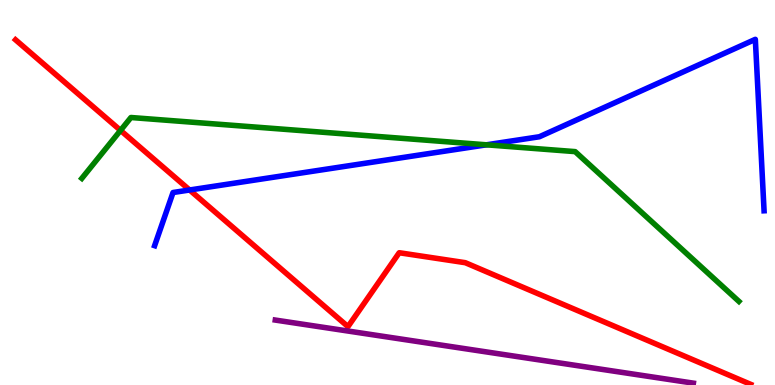[{'lines': ['blue', 'red'], 'intersections': [{'x': 2.45, 'y': 5.07}]}, {'lines': ['green', 'red'], 'intersections': [{'x': 1.56, 'y': 6.61}]}, {'lines': ['purple', 'red'], 'intersections': []}, {'lines': ['blue', 'green'], 'intersections': [{'x': 6.28, 'y': 6.24}]}, {'lines': ['blue', 'purple'], 'intersections': []}, {'lines': ['green', 'purple'], 'intersections': []}]